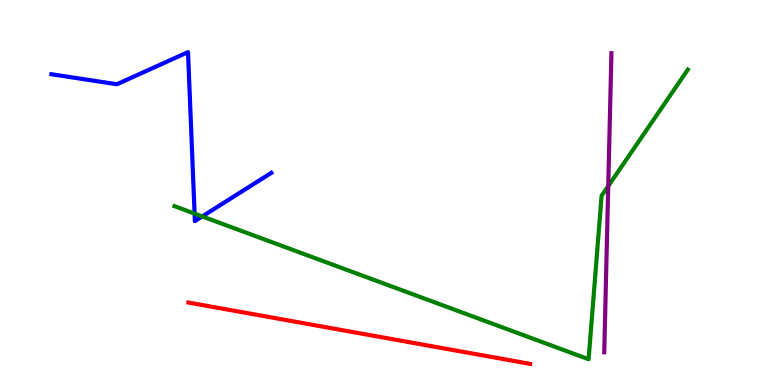[{'lines': ['blue', 'red'], 'intersections': []}, {'lines': ['green', 'red'], 'intersections': []}, {'lines': ['purple', 'red'], 'intersections': []}, {'lines': ['blue', 'green'], 'intersections': [{'x': 2.51, 'y': 4.45}, {'x': 2.61, 'y': 4.38}]}, {'lines': ['blue', 'purple'], 'intersections': []}, {'lines': ['green', 'purple'], 'intersections': [{'x': 7.85, 'y': 5.17}]}]